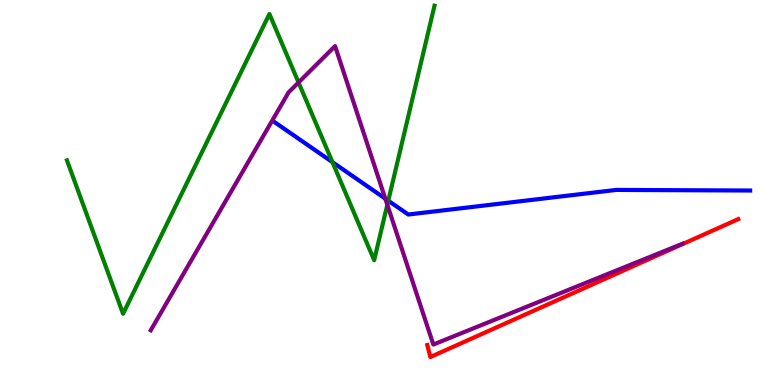[{'lines': ['blue', 'red'], 'intersections': []}, {'lines': ['green', 'red'], 'intersections': []}, {'lines': ['purple', 'red'], 'intersections': []}, {'lines': ['blue', 'green'], 'intersections': [{'x': 4.29, 'y': 5.79}, {'x': 5.01, 'y': 4.79}]}, {'lines': ['blue', 'purple'], 'intersections': [{'x': 4.97, 'y': 4.84}]}, {'lines': ['green', 'purple'], 'intersections': [{'x': 3.85, 'y': 7.86}, {'x': 5.0, 'y': 4.68}]}]